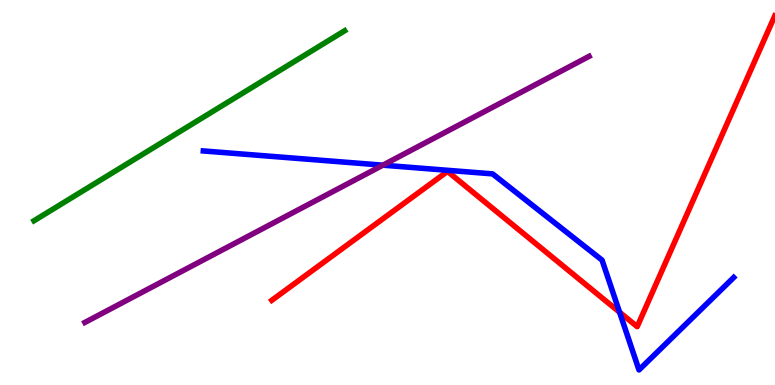[{'lines': ['blue', 'red'], 'intersections': [{'x': 7.99, 'y': 1.89}]}, {'lines': ['green', 'red'], 'intersections': []}, {'lines': ['purple', 'red'], 'intersections': []}, {'lines': ['blue', 'green'], 'intersections': []}, {'lines': ['blue', 'purple'], 'intersections': [{'x': 4.94, 'y': 5.71}]}, {'lines': ['green', 'purple'], 'intersections': []}]